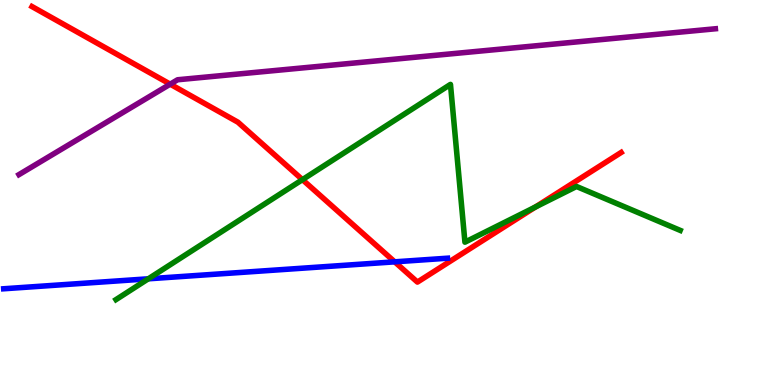[{'lines': ['blue', 'red'], 'intersections': [{'x': 5.09, 'y': 3.2}]}, {'lines': ['green', 'red'], 'intersections': [{'x': 3.9, 'y': 5.33}, {'x': 6.91, 'y': 4.62}]}, {'lines': ['purple', 'red'], 'intersections': [{'x': 2.2, 'y': 7.81}]}, {'lines': ['blue', 'green'], 'intersections': [{'x': 1.91, 'y': 2.76}]}, {'lines': ['blue', 'purple'], 'intersections': []}, {'lines': ['green', 'purple'], 'intersections': []}]